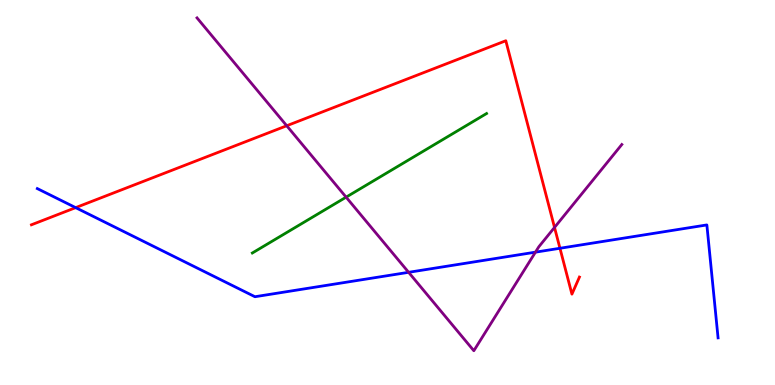[{'lines': ['blue', 'red'], 'intersections': [{'x': 0.976, 'y': 4.61}, {'x': 7.23, 'y': 3.55}]}, {'lines': ['green', 'red'], 'intersections': []}, {'lines': ['purple', 'red'], 'intersections': [{'x': 3.7, 'y': 6.73}, {'x': 7.16, 'y': 4.09}]}, {'lines': ['blue', 'green'], 'intersections': []}, {'lines': ['blue', 'purple'], 'intersections': [{'x': 5.27, 'y': 2.93}, {'x': 6.91, 'y': 3.45}]}, {'lines': ['green', 'purple'], 'intersections': [{'x': 4.47, 'y': 4.88}]}]